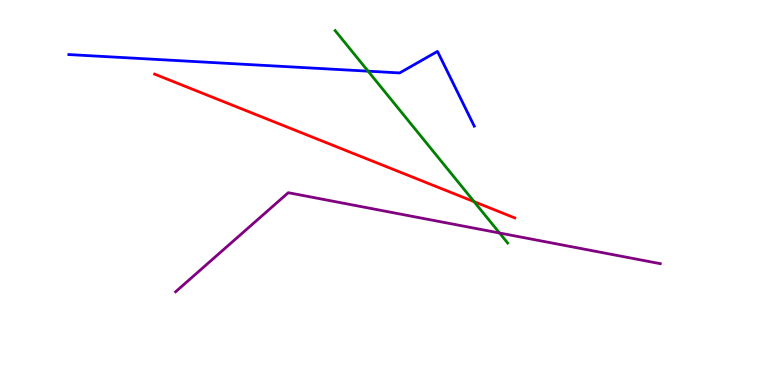[{'lines': ['blue', 'red'], 'intersections': []}, {'lines': ['green', 'red'], 'intersections': [{'x': 6.12, 'y': 4.76}]}, {'lines': ['purple', 'red'], 'intersections': []}, {'lines': ['blue', 'green'], 'intersections': [{'x': 4.75, 'y': 8.15}]}, {'lines': ['blue', 'purple'], 'intersections': []}, {'lines': ['green', 'purple'], 'intersections': [{'x': 6.45, 'y': 3.95}]}]